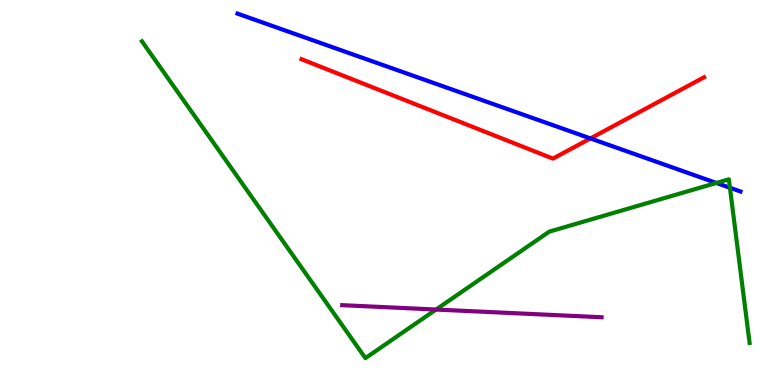[{'lines': ['blue', 'red'], 'intersections': [{'x': 7.62, 'y': 6.4}]}, {'lines': ['green', 'red'], 'intersections': []}, {'lines': ['purple', 'red'], 'intersections': []}, {'lines': ['blue', 'green'], 'intersections': [{'x': 9.24, 'y': 5.25}, {'x': 9.42, 'y': 5.12}]}, {'lines': ['blue', 'purple'], 'intersections': []}, {'lines': ['green', 'purple'], 'intersections': [{'x': 5.63, 'y': 1.96}]}]